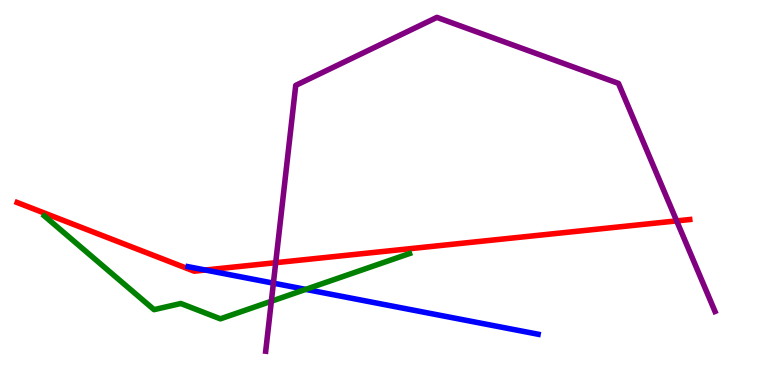[{'lines': ['blue', 'red'], 'intersections': [{'x': 2.65, 'y': 2.99}]}, {'lines': ['green', 'red'], 'intersections': []}, {'lines': ['purple', 'red'], 'intersections': [{'x': 3.56, 'y': 3.18}, {'x': 8.73, 'y': 4.26}]}, {'lines': ['blue', 'green'], 'intersections': [{'x': 3.94, 'y': 2.48}]}, {'lines': ['blue', 'purple'], 'intersections': [{'x': 3.53, 'y': 2.65}]}, {'lines': ['green', 'purple'], 'intersections': [{'x': 3.5, 'y': 2.18}]}]